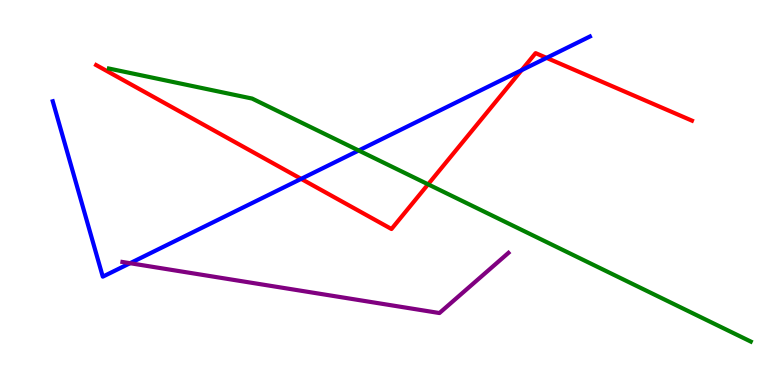[{'lines': ['blue', 'red'], 'intersections': [{'x': 3.89, 'y': 5.35}, {'x': 6.73, 'y': 8.18}, {'x': 7.05, 'y': 8.5}]}, {'lines': ['green', 'red'], 'intersections': [{'x': 5.52, 'y': 5.21}]}, {'lines': ['purple', 'red'], 'intersections': []}, {'lines': ['blue', 'green'], 'intersections': [{'x': 4.63, 'y': 6.09}]}, {'lines': ['blue', 'purple'], 'intersections': [{'x': 1.68, 'y': 3.16}]}, {'lines': ['green', 'purple'], 'intersections': []}]